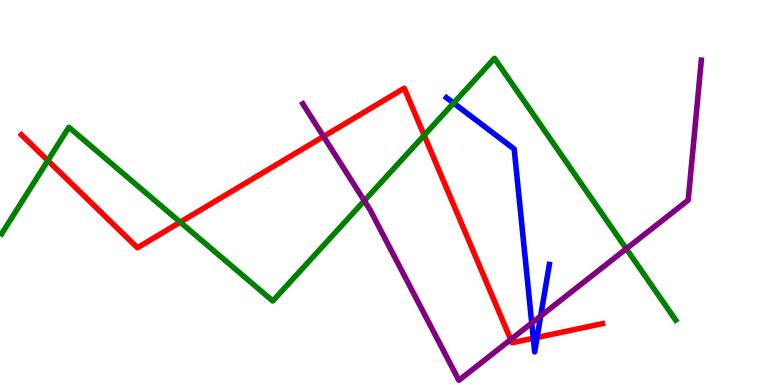[{'lines': ['blue', 'red'], 'intersections': [{'x': 6.88, 'y': 1.21}, {'x': 6.93, 'y': 1.23}]}, {'lines': ['green', 'red'], 'intersections': [{'x': 0.618, 'y': 5.83}, {'x': 2.33, 'y': 4.23}, {'x': 5.47, 'y': 6.49}]}, {'lines': ['purple', 'red'], 'intersections': [{'x': 4.17, 'y': 6.45}, {'x': 6.59, 'y': 1.18}]}, {'lines': ['blue', 'green'], 'intersections': [{'x': 5.85, 'y': 7.32}]}, {'lines': ['blue', 'purple'], 'intersections': [{'x': 6.86, 'y': 1.61}, {'x': 6.98, 'y': 1.79}]}, {'lines': ['green', 'purple'], 'intersections': [{'x': 4.7, 'y': 4.79}, {'x': 8.08, 'y': 3.54}]}]